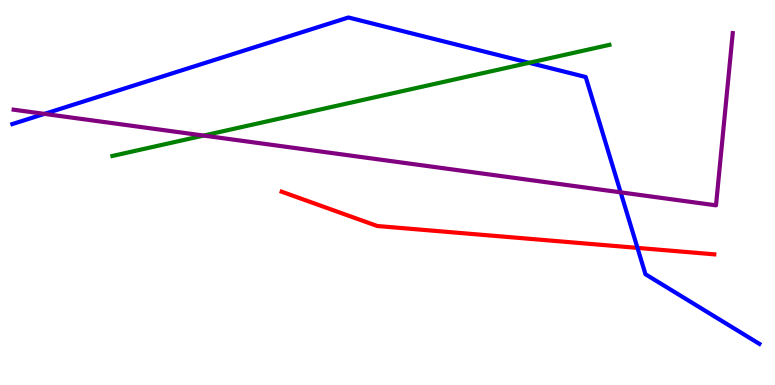[{'lines': ['blue', 'red'], 'intersections': [{'x': 8.23, 'y': 3.56}]}, {'lines': ['green', 'red'], 'intersections': []}, {'lines': ['purple', 'red'], 'intersections': []}, {'lines': ['blue', 'green'], 'intersections': [{'x': 6.83, 'y': 8.37}]}, {'lines': ['blue', 'purple'], 'intersections': [{'x': 0.573, 'y': 7.04}, {'x': 8.01, 'y': 5.0}]}, {'lines': ['green', 'purple'], 'intersections': [{'x': 2.63, 'y': 6.48}]}]